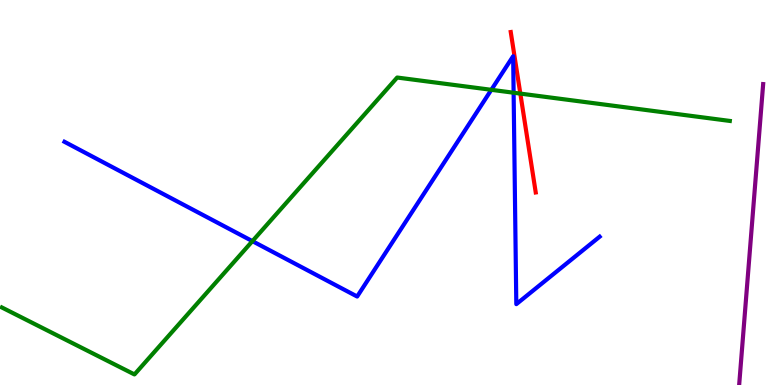[{'lines': ['blue', 'red'], 'intersections': []}, {'lines': ['green', 'red'], 'intersections': [{'x': 6.71, 'y': 7.57}]}, {'lines': ['purple', 'red'], 'intersections': []}, {'lines': ['blue', 'green'], 'intersections': [{'x': 3.26, 'y': 3.74}, {'x': 6.34, 'y': 7.67}, {'x': 6.63, 'y': 7.59}]}, {'lines': ['blue', 'purple'], 'intersections': []}, {'lines': ['green', 'purple'], 'intersections': []}]